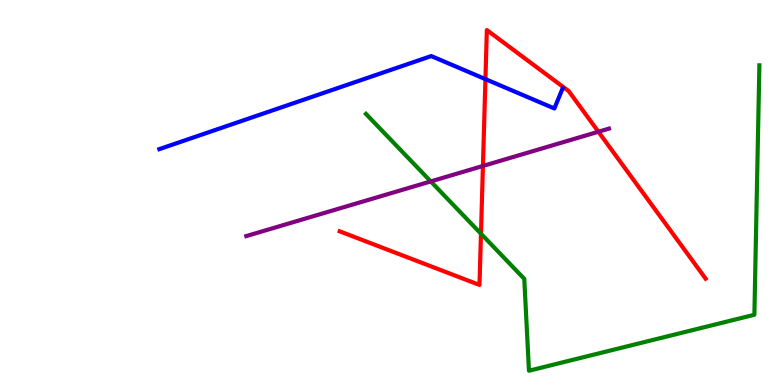[{'lines': ['blue', 'red'], 'intersections': [{'x': 6.26, 'y': 7.94}]}, {'lines': ['green', 'red'], 'intersections': [{'x': 6.21, 'y': 3.93}]}, {'lines': ['purple', 'red'], 'intersections': [{'x': 6.23, 'y': 5.69}, {'x': 7.72, 'y': 6.58}]}, {'lines': ['blue', 'green'], 'intersections': []}, {'lines': ['blue', 'purple'], 'intersections': []}, {'lines': ['green', 'purple'], 'intersections': [{'x': 5.56, 'y': 5.29}]}]